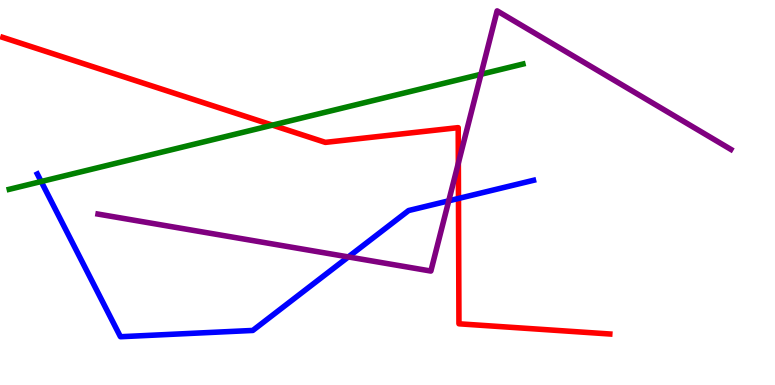[{'lines': ['blue', 'red'], 'intersections': [{'x': 5.92, 'y': 4.85}]}, {'lines': ['green', 'red'], 'intersections': [{'x': 3.51, 'y': 6.75}]}, {'lines': ['purple', 'red'], 'intersections': [{'x': 5.91, 'y': 5.76}]}, {'lines': ['blue', 'green'], 'intersections': [{'x': 0.531, 'y': 5.28}]}, {'lines': ['blue', 'purple'], 'intersections': [{'x': 4.49, 'y': 3.33}, {'x': 5.79, 'y': 4.78}]}, {'lines': ['green', 'purple'], 'intersections': [{'x': 6.21, 'y': 8.07}]}]